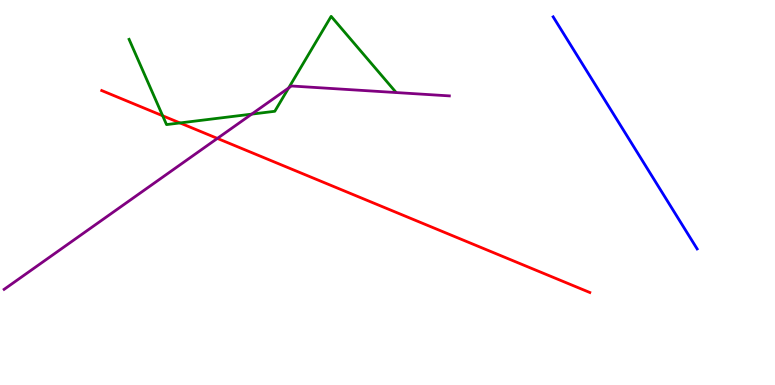[{'lines': ['blue', 'red'], 'intersections': []}, {'lines': ['green', 'red'], 'intersections': [{'x': 2.1, 'y': 6.99}, {'x': 2.32, 'y': 6.81}]}, {'lines': ['purple', 'red'], 'intersections': [{'x': 2.8, 'y': 6.41}]}, {'lines': ['blue', 'green'], 'intersections': []}, {'lines': ['blue', 'purple'], 'intersections': []}, {'lines': ['green', 'purple'], 'intersections': [{'x': 3.25, 'y': 7.04}, {'x': 3.72, 'y': 7.71}]}]